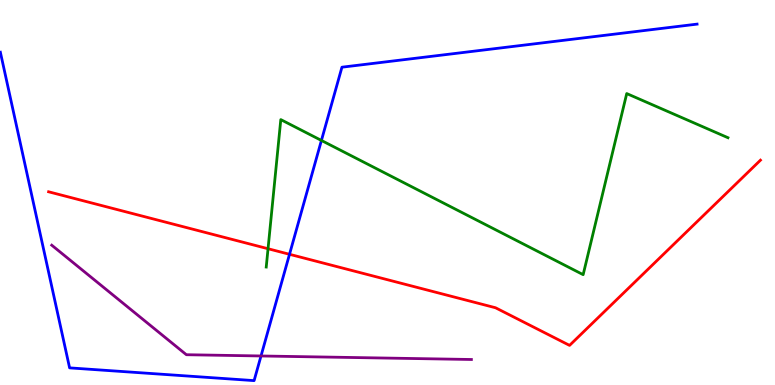[{'lines': ['blue', 'red'], 'intersections': [{'x': 3.74, 'y': 3.39}]}, {'lines': ['green', 'red'], 'intersections': [{'x': 3.46, 'y': 3.54}]}, {'lines': ['purple', 'red'], 'intersections': []}, {'lines': ['blue', 'green'], 'intersections': [{'x': 4.15, 'y': 6.35}]}, {'lines': ['blue', 'purple'], 'intersections': [{'x': 3.37, 'y': 0.754}]}, {'lines': ['green', 'purple'], 'intersections': []}]